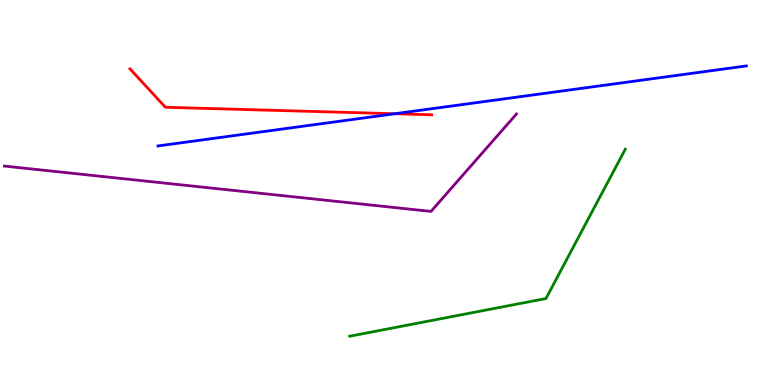[{'lines': ['blue', 'red'], 'intersections': [{'x': 5.09, 'y': 7.05}]}, {'lines': ['green', 'red'], 'intersections': []}, {'lines': ['purple', 'red'], 'intersections': []}, {'lines': ['blue', 'green'], 'intersections': []}, {'lines': ['blue', 'purple'], 'intersections': []}, {'lines': ['green', 'purple'], 'intersections': []}]